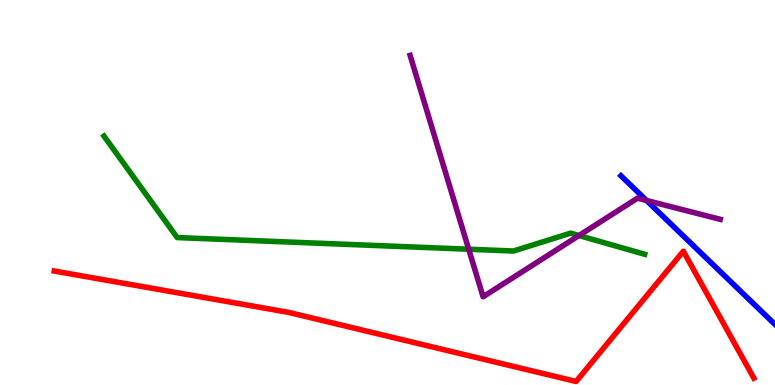[{'lines': ['blue', 'red'], 'intersections': []}, {'lines': ['green', 'red'], 'intersections': []}, {'lines': ['purple', 'red'], 'intersections': []}, {'lines': ['blue', 'green'], 'intersections': []}, {'lines': ['blue', 'purple'], 'intersections': [{'x': 8.34, 'y': 4.79}]}, {'lines': ['green', 'purple'], 'intersections': [{'x': 6.05, 'y': 3.53}, {'x': 7.47, 'y': 3.88}]}]